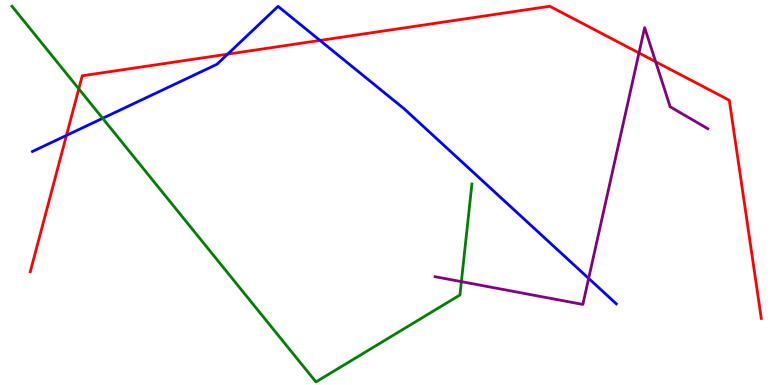[{'lines': ['blue', 'red'], 'intersections': [{'x': 0.857, 'y': 6.48}, {'x': 2.94, 'y': 8.59}, {'x': 4.13, 'y': 8.95}]}, {'lines': ['green', 'red'], 'intersections': [{'x': 1.02, 'y': 7.69}]}, {'lines': ['purple', 'red'], 'intersections': [{'x': 8.24, 'y': 8.62}, {'x': 8.46, 'y': 8.4}]}, {'lines': ['blue', 'green'], 'intersections': [{'x': 1.32, 'y': 6.93}]}, {'lines': ['blue', 'purple'], 'intersections': [{'x': 7.6, 'y': 2.77}]}, {'lines': ['green', 'purple'], 'intersections': [{'x': 5.95, 'y': 2.68}]}]